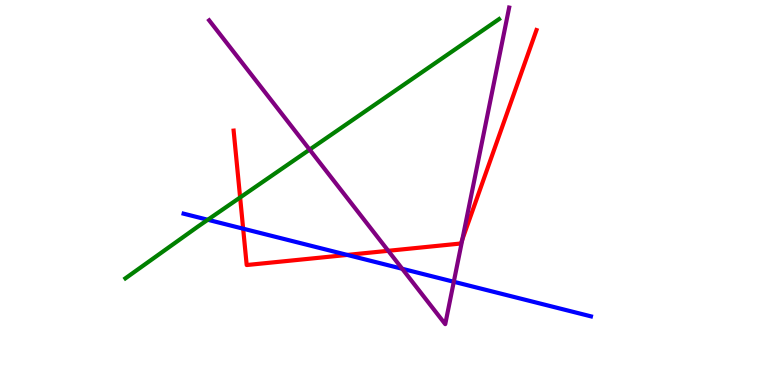[{'lines': ['blue', 'red'], 'intersections': [{'x': 3.14, 'y': 4.06}, {'x': 4.48, 'y': 3.38}]}, {'lines': ['green', 'red'], 'intersections': [{'x': 3.1, 'y': 4.87}]}, {'lines': ['purple', 'red'], 'intersections': [{'x': 5.01, 'y': 3.49}, {'x': 5.97, 'y': 3.78}]}, {'lines': ['blue', 'green'], 'intersections': [{'x': 2.68, 'y': 4.29}]}, {'lines': ['blue', 'purple'], 'intersections': [{'x': 5.19, 'y': 3.02}, {'x': 5.86, 'y': 2.68}]}, {'lines': ['green', 'purple'], 'intersections': [{'x': 4.0, 'y': 6.11}]}]